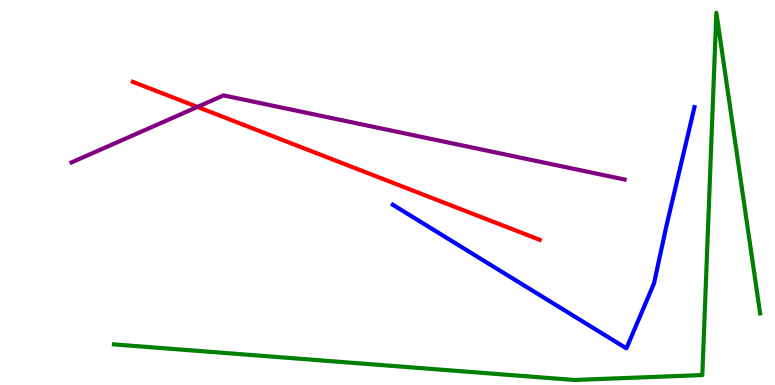[{'lines': ['blue', 'red'], 'intersections': []}, {'lines': ['green', 'red'], 'intersections': []}, {'lines': ['purple', 'red'], 'intersections': [{'x': 2.55, 'y': 7.22}]}, {'lines': ['blue', 'green'], 'intersections': []}, {'lines': ['blue', 'purple'], 'intersections': []}, {'lines': ['green', 'purple'], 'intersections': []}]